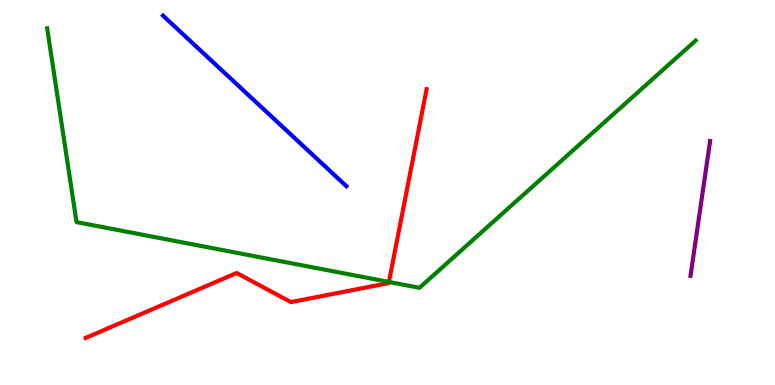[{'lines': ['blue', 'red'], 'intersections': []}, {'lines': ['green', 'red'], 'intersections': [{'x': 5.02, 'y': 2.68}]}, {'lines': ['purple', 'red'], 'intersections': []}, {'lines': ['blue', 'green'], 'intersections': []}, {'lines': ['blue', 'purple'], 'intersections': []}, {'lines': ['green', 'purple'], 'intersections': []}]